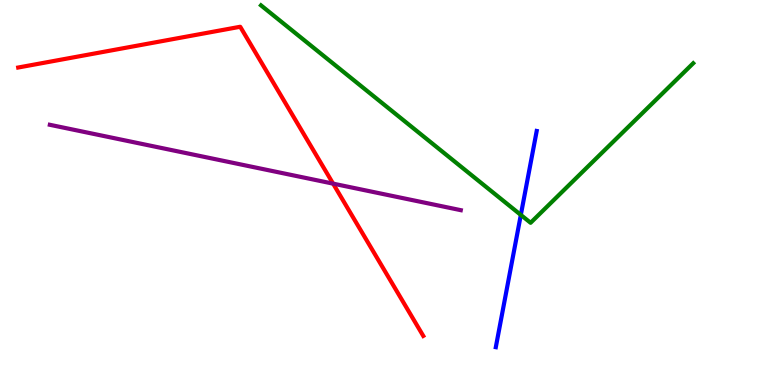[{'lines': ['blue', 'red'], 'intersections': []}, {'lines': ['green', 'red'], 'intersections': []}, {'lines': ['purple', 'red'], 'intersections': [{'x': 4.3, 'y': 5.23}]}, {'lines': ['blue', 'green'], 'intersections': [{'x': 6.72, 'y': 4.42}]}, {'lines': ['blue', 'purple'], 'intersections': []}, {'lines': ['green', 'purple'], 'intersections': []}]